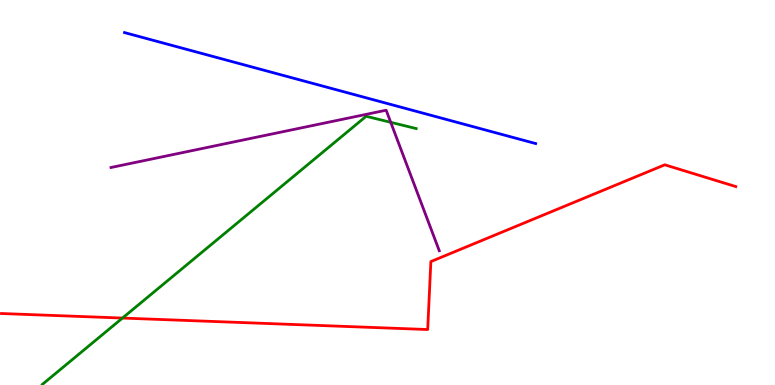[{'lines': ['blue', 'red'], 'intersections': []}, {'lines': ['green', 'red'], 'intersections': [{'x': 1.58, 'y': 1.74}]}, {'lines': ['purple', 'red'], 'intersections': []}, {'lines': ['blue', 'green'], 'intersections': []}, {'lines': ['blue', 'purple'], 'intersections': []}, {'lines': ['green', 'purple'], 'intersections': [{'x': 5.04, 'y': 6.82}]}]